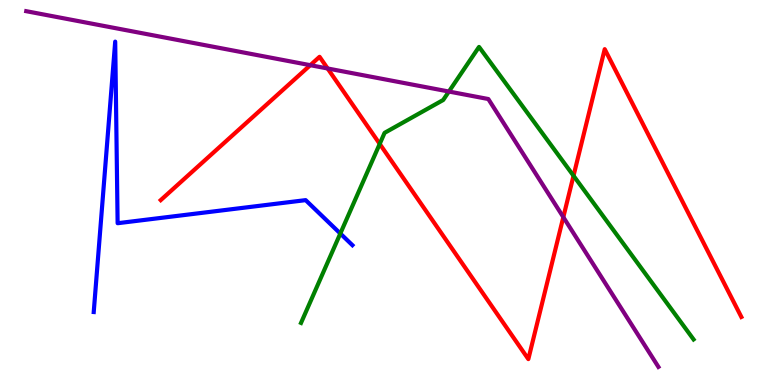[{'lines': ['blue', 'red'], 'intersections': []}, {'lines': ['green', 'red'], 'intersections': [{'x': 4.9, 'y': 6.26}, {'x': 7.4, 'y': 5.44}]}, {'lines': ['purple', 'red'], 'intersections': [{'x': 4.0, 'y': 8.31}, {'x': 4.23, 'y': 8.22}, {'x': 7.27, 'y': 4.36}]}, {'lines': ['blue', 'green'], 'intersections': [{'x': 4.39, 'y': 3.93}]}, {'lines': ['blue', 'purple'], 'intersections': []}, {'lines': ['green', 'purple'], 'intersections': [{'x': 5.79, 'y': 7.62}]}]